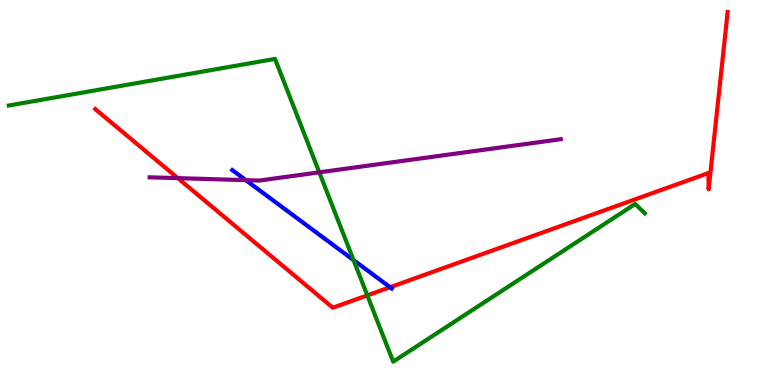[{'lines': ['blue', 'red'], 'intersections': [{'x': 5.03, 'y': 2.54}]}, {'lines': ['green', 'red'], 'intersections': [{'x': 4.74, 'y': 2.33}]}, {'lines': ['purple', 'red'], 'intersections': [{'x': 2.3, 'y': 5.37}]}, {'lines': ['blue', 'green'], 'intersections': [{'x': 4.56, 'y': 3.24}]}, {'lines': ['blue', 'purple'], 'intersections': [{'x': 3.17, 'y': 5.32}]}, {'lines': ['green', 'purple'], 'intersections': [{'x': 4.12, 'y': 5.52}]}]